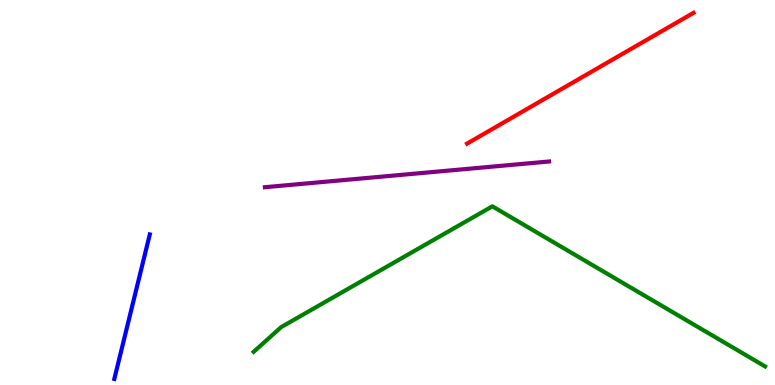[{'lines': ['blue', 'red'], 'intersections': []}, {'lines': ['green', 'red'], 'intersections': []}, {'lines': ['purple', 'red'], 'intersections': []}, {'lines': ['blue', 'green'], 'intersections': []}, {'lines': ['blue', 'purple'], 'intersections': []}, {'lines': ['green', 'purple'], 'intersections': []}]